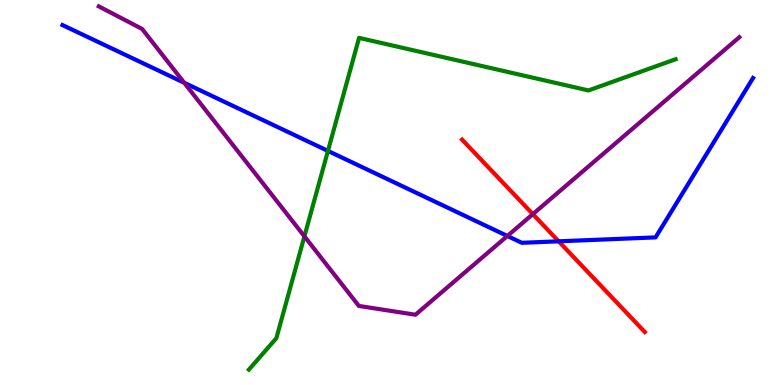[{'lines': ['blue', 'red'], 'intersections': [{'x': 7.21, 'y': 3.73}]}, {'lines': ['green', 'red'], 'intersections': []}, {'lines': ['purple', 'red'], 'intersections': [{'x': 6.88, 'y': 4.44}]}, {'lines': ['blue', 'green'], 'intersections': [{'x': 4.23, 'y': 6.08}]}, {'lines': ['blue', 'purple'], 'intersections': [{'x': 2.38, 'y': 7.85}, {'x': 6.55, 'y': 3.87}]}, {'lines': ['green', 'purple'], 'intersections': [{'x': 3.93, 'y': 3.86}]}]